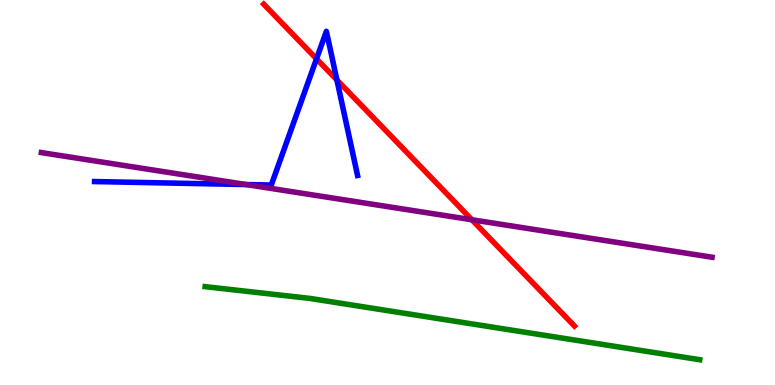[{'lines': ['blue', 'red'], 'intersections': [{'x': 4.08, 'y': 8.47}, {'x': 4.35, 'y': 7.92}]}, {'lines': ['green', 'red'], 'intersections': []}, {'lines': ['purple', 'red'], 'intersections': [{'x': 6.09, 'y': 4.29}]}, {'lines': ['blue', 'green'], 'intersections': []}, {'lines': ['blue', 'purple'], 'intersections': [{'x': 3.18, 'y': 5.21}]}, {'lines': ['green', 'purple'], 'intersections': []}]